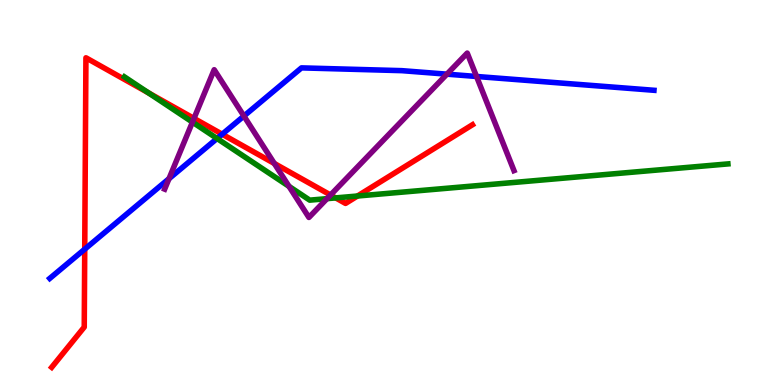[{'lines': ['blue', 'red'], 'intersections': [{'x': 1.09, 'y': 3.53}, {'x': 2.87, 'y': 6.51}]}, {'lines': ['green', 'red'], 'intersections': [{'x': 1.92, 'y': 7.59}, {'x': 4.33, 'y': 4.86}, {'x': 4.61, 'y': 4.91}]}, {'lines': ['purple', 'red'], 'intersections': [{'x': 2.5, 'y': 6.92}, {'x': 3.54, 'y': 5.75}, {'x': 4.26, 'y': 4.93}]}, {'lines': ['blue', 'green'], 'intersections': [{'x': 2.8, 'y': 6.4}]}, {'lines': ['blue', 'purple'], 'intersections': [{'x': 2.18, 'y': 5.36}, {'x': 3.15, 'y': 6.99}, {'x': 5.77, 'y': 8.07}, {'x': 6.15, 'y': 8.01}]}, {'lines': ['green', 'purple'], 'intersections': [{'x': 2.48, 'y': 6.83}, {'x': 3.73, 'y': 5.16}, {'x': 4.22, 'y': 4.84}]}]